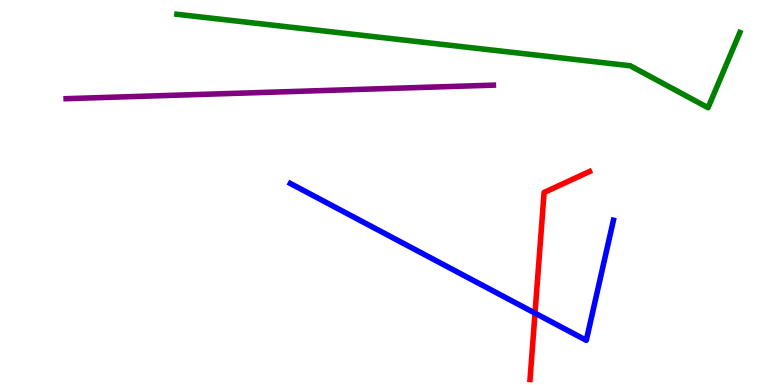[{'lines': ['blue', 'red'], 'intersections': [{'x': 6.9, 'y': 1.87}]}, {'lines': ['green', 'red'], 'intersections': []}, {'lines': ['purple', 'red'], 'intersections': []}, {'lines': ['blue', 'green'], 'intersections': []}, {'lines': ['blue', 'purple'], 'intersections': []}, {'lines': ['green', 'purple'], 'intersections': []}]